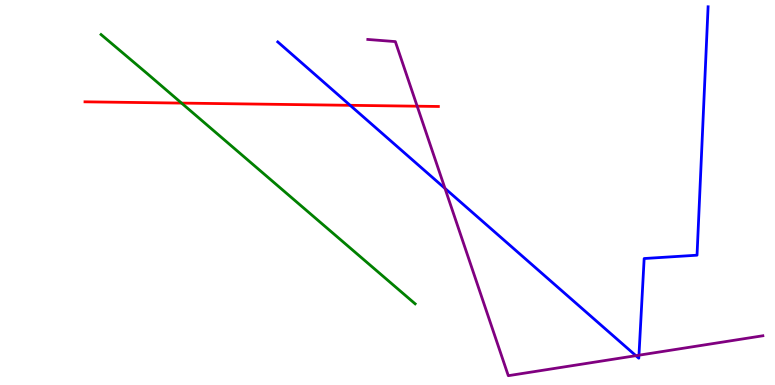[{'lines': ['blue', 'red'], 'intersections': [{'x': 4.52, 'y': 7.26}]}, {'lines': ['green', 'red'], 'intersections': [{'x': 2.34, 'y': 7.32}]}, {'lines': ['purple', 'red'], 'intersections': [{'x': 5.38, 'y': 7.24}]}, {'lines': ['blue', 'green'], 'intersections': []}, {'lines': ['blue', 'purple'], 'intersections': [{'x': 5.74, 'y': 5.11}, {'x': 8.21, 'y': 0.762}, {'x': 8.24, 'y': 0.774}]}, {'lines': ['green', 'purple'], 'intersections': []}]